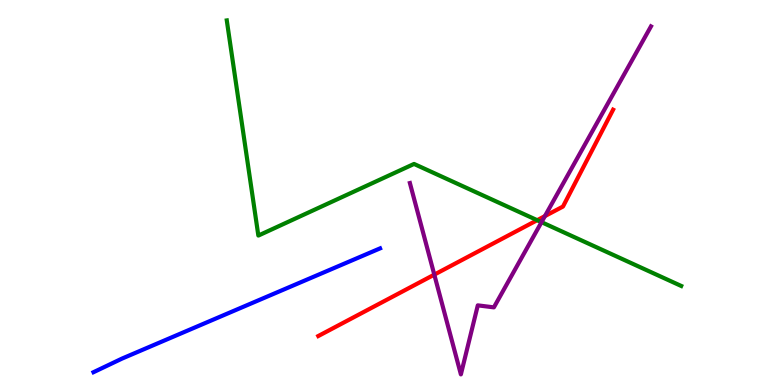[{'lines': ['blue', 'red'], 'intersections': []}, {'lines': ['green', 'red'], 'intersections': [{'x': 6.93, 'y': 4.28}]}, {'lines': ['purple', 'red'], 'intersections': [{'x': 5.6, 'y': 2.87}, {'x': 7.03, 'y': 4.39}]}, {'lines': ['blue', 'green'], 'intersections': []}, {'lines': ['blue', 'purple'], 'intersections': []}, {'lines': ['green', 'purple'], 'intersections': [{'x': 6.99, 'y': 4.23}]}]